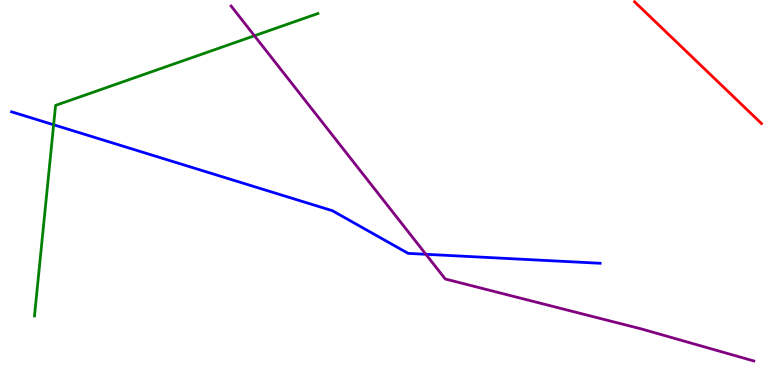[{'lines': ['blue', 'red'], 'intersections': []}, {'lines': ['green', 'red'], 'intersections': []}, {'lines': ['purple', 'red'], 'intersections': []}, {'lines': ['blue', 'green'], 'intersections': [{'x': 0.692, 'y': 6.76}]}, {'lines': ['blue', 'purple'], 'intersections': [{'x': 5.5, 'y': 3.4}]}, {'lines': ['green', 'purple'], 'intersections': [{'x': 3.28, 'y': 9.07}]}]